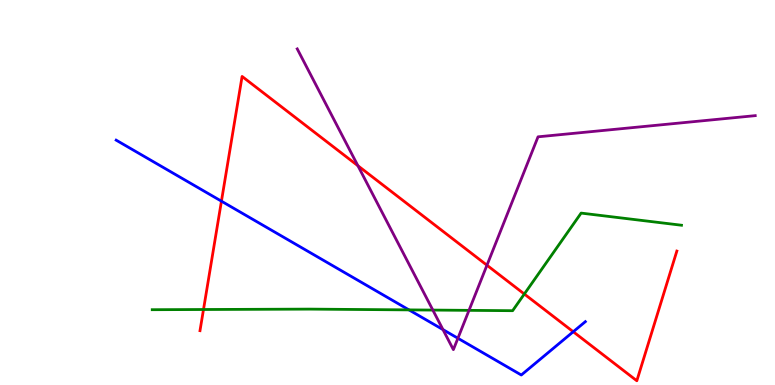[{'lines': ['blue', 'red'], 'intersections': [{'x': 2.86, 'y': 4.77}, {'x': 7.4, 'y': 1.38}]}, {'lines': ['green', 'red'], 'intersections': [{'x': 2.63, 'y': 1.96}, {'x': 6.77, 'y': 2.36}]}, {'lines': ['purple', 'red'], 'intersections': [{'x': 4.62, 'y': 5.7}, {'x': 6.28, 'y': 3.11}]}, {'lines': ['blue', 'green'], 'intersections': [{'x': 5.28, 'y': 1.95}]}, {'lines': ['blue', 'purple'], 'intersections': [{'x': 5.72, 'y': 1.44}, {'x': 5.91, 'y': 1.21}]}, {'lines': ['green', 'purple'], 'intersections': [{'x': 5.58, 'y': 1.95}, {'x': 6.05, 'y': 1.94}]}]